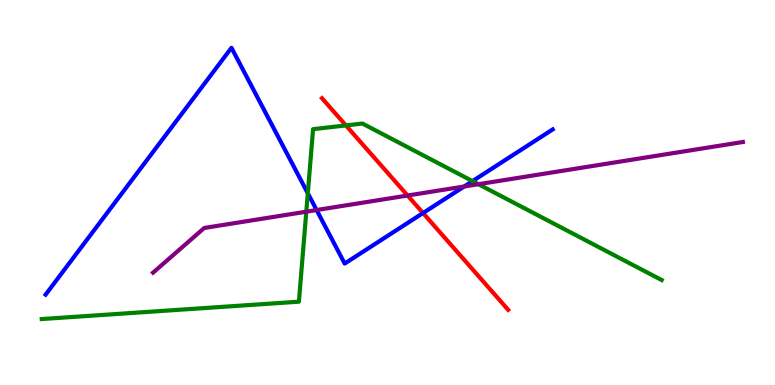[{'lines': ['blue', 'red'], 'intersections': [{'x': 5.46, 'y': 4.47}]}, {'lines': ['green', 'red'], 'intersections': [{'x': 4.46, 'y': 6.74}]}, {'lines': ['purple', 'red'], 'intersections': [{'x': 5.26, 'y': 4.92}]}, {'lines': ['blue', 'green'], 'intersections': [{'x': 3.97, 'y': 4.98}, {'x': 6.1, 'y': 5.3}]}, {'lines': ['blue', 'purple'], 'intersections': [{'x': 4.09, 'y': 4.54}, {'x': 5.99, 'y': 5.16}]}, {'lines': ['green', 'purple'], 'intersections': [{'x': 3.95, 'y': 4.5}, {'x': 6.17, 'y': 5.22}]}]